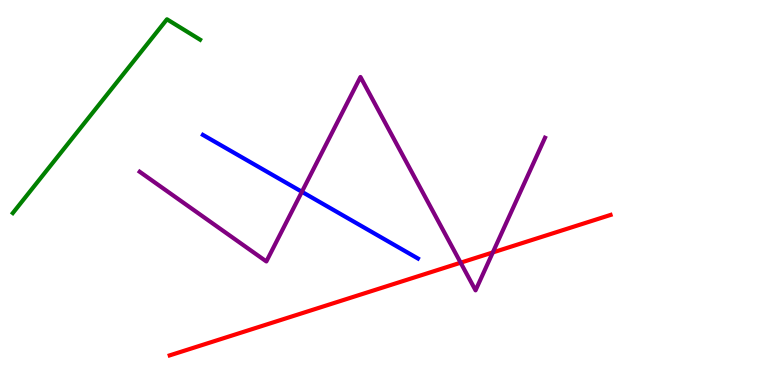[{'lines': ['blue', 'red'], 'intersections': []}, {'lines': ['green', 'red'], 'intersections': []}, {'lines': ['purple', 'red'], 'intersections': [{'x': 5.94, 'y': 3.18}, {'x': 6.36, 'y': 3.44}]}, {'lines': ['blue', 'green'], 'intersections': []}, {'lines': ['blue', 'purple'], 'intersections': [{'x': 3.9, 'y': 5.02}]}, {'lines': ['green', 'purple'], 'intersections': []}]